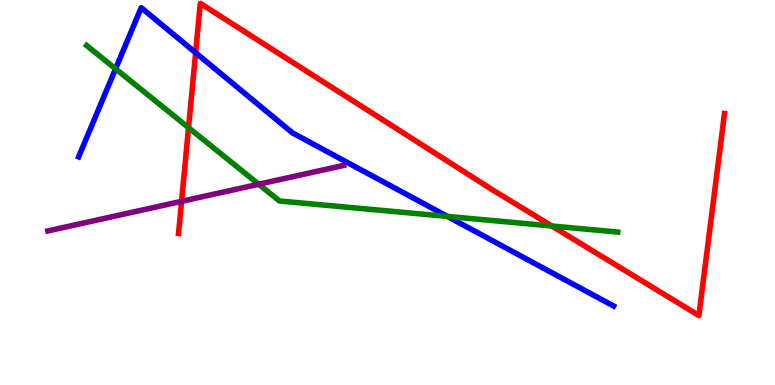[{'lines': ['blue', 'red'], 'intersections': [{'x': 2.52, 'y': 8.63}]}, {'lines': ['green', 'red'], 'intersections': [{'x': 2.43, 'y': 6.68}, {'x': 7.12, 'y': 4.13}]}, {'lines': ['purple', 'red'], 'intersections': [{'x': 2.34, 'y': 4.77}]}, {'lines': ['blue', 'green'], 'intersections': [{'x': 1.49, 'y': 8.21}, {'x': 5.77, 'y': 4.38}]}, {'lines': ['blue', 'purple'], 'intersections': []}, {'lines': ['green', 'purple'], 'intersections': [{'x': 3.34, 'y': 5.21}]}]